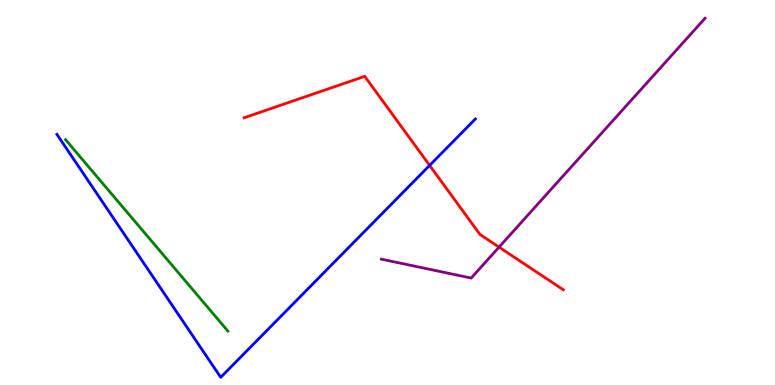[{'lines': ['blue', 'red'], 'intersections': [{'x': 5.54, 'y': 5.7}]}, {'lines': ['green', 'red'], 'intersections': []}, {'lines': ['purple', 'red'], 'intersections': [{'x': 6.44, 'y': 3.58}]}, {'lines': ['blue', 'green'], 'intersections': []}, {'lines': ['blue', 'purple'], 'intersections': []}, {'lines': ['green', 'purple'], 'intersections': []}]